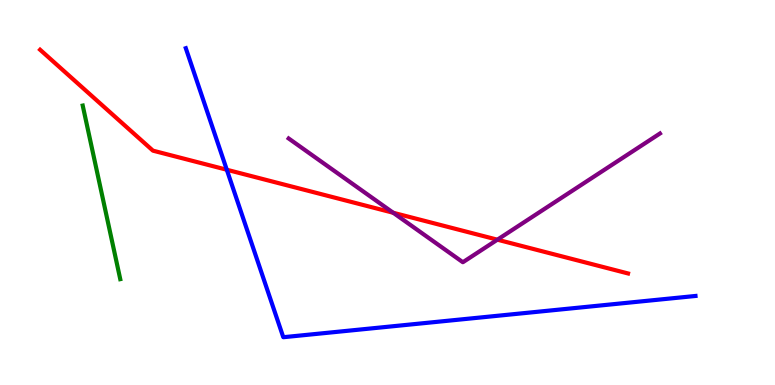[{'lines': ['blue', 'red'], 'intersections': [{'x': 2.93, 'y': 5.59}]}, {'lines': ['green', 'red'], 'intersections': []}, {'lines': ['purple', 'red'], 'intersections': [{'x': 5.07, 'y': 4.47}, {'x': 6.42, 'y': 3.77}]}, {'lines': ['blue', 'green'], 'intersections': []}, {'lines': ['blue', 'purple'], 'intersections': []}, {'lines': ['green', 'purple'], 'intersections': []}]